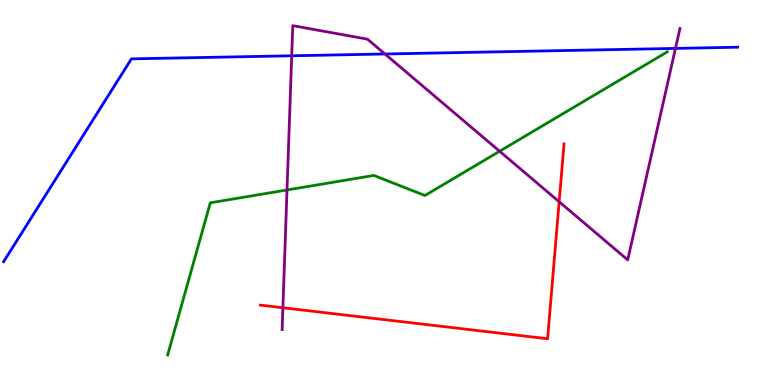[{'lines': ['blue', 'red'], 'intersections': []}, {'lines': ['green', 'red'], 'intersections': []}, {'lines': ['purple', 'red'], 'intersections': [{'x': 3.65, 'y': 2.01}, {'x': 7.21, 'y': 4.76}]}, {'lines': ['blue', 'green'], 'intersections': []}, {'lines': ['blue', 'purple'], 'intersections': [{'x': 3.76, 'y': 8.55}, {'x': 4.97, 'y': 8.6}, {'x': 8.72, 'y': 8.74}]}, {'lines': ['green', 'purple'], 'intersections': [{'x': 3.7, 'y': 5.07}, {'x': 6.45, 'y': 6.07}]}]